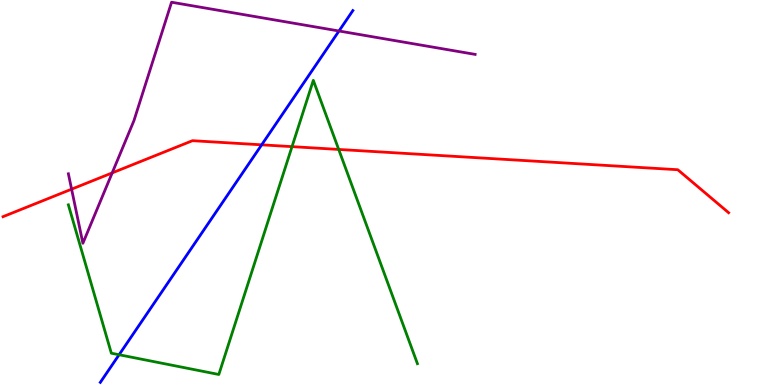[{'lines': ['blue', 'red'], 'intersections': [{'x': 3.38, 'y': 6.24}]}, {'lines': ['green', 'red'], 'intersections': [{'x': 3.77, 'y': 6.19}, {'x': 4.37, 'y': 6.12}]}, {'lines': ['purple', 'red'], 'intersections': [{'x': 0.924, 'y': 5.09}, {'x': 1.45, 'y': 5.51}]}, {'lines': ['blue', 'green'], 'intersections': [{'x': 1.54, 'y': 0.786}]}, {'lines': ['blue', 'purple'], 'intersections': [{'x': 4.37, 'y': 9.19}]}, {'lines': ['green', 'purple'], 'intersections': []}]